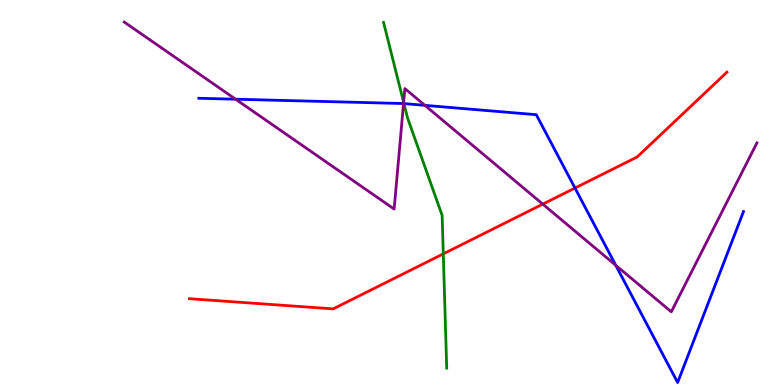[{'lines': ['blue', 'red'], 'intersections': [{'x': 7.42, 'y': 5.12}]}, {'lines': ['green', 'red'], 'intersections': [{'x': 5.72, 'y': 3.41}]}, {'lines': ['purple', 'red'], 'intersections': [{'x': 7.0, 'y': 4.7}]}, {'lines': ['blue', 'green'], 'intersections': [{'x': 5.21, 'y': 7.31}]}, {'lines': ['blue', 'purple'], 'intersections': [{'x': 3.04, 'y': 7.42}, {'x': 5.21, 'y': 7.31}, {'x': 5.48, 'y': 7.26}, {'x': 7.95, 'y': 3.11}]}, {'lines': ['green', 'purple'], 'intersections': [{'x': 5.21, 'y': 7.34}]}]